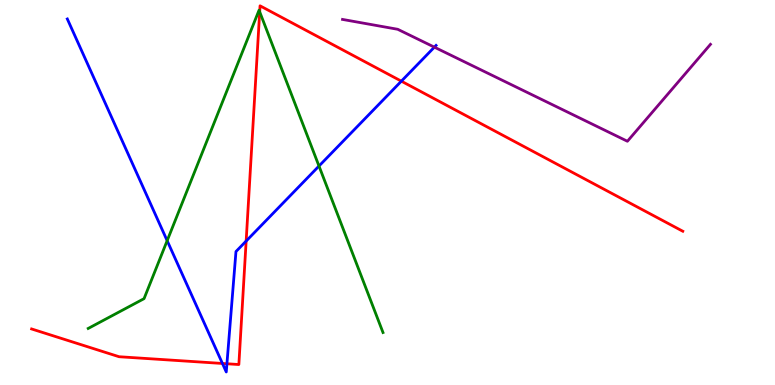[{'lines': ['blue', 'red'], 'intersections': [{'x': 2.87, 'y': 0.559}, {'x': 2.93, 'y': 0.552}, {'x': 3.18, 'y': 3.74}, {'x': 5.18, 'y': 7.89}]}, {'lines': ['green', 'red'], 'intersections': [{'x': 3.35, 'y': 9.69}]}, {'lines': ['purple', 'red'], 'intersections': []}, {'lines': ['blue', 'green'], 'intersections': [{'x': 2.16, 'y': 3.75}, {'x': 4.12, 'y': 5.69}]}, {'lines': ['blue', 'purple'], 'intersections': [{'x': 5.6, 'y': 8.78}]}, {'lines': ['green', 'purple'], 'intersections': []}]